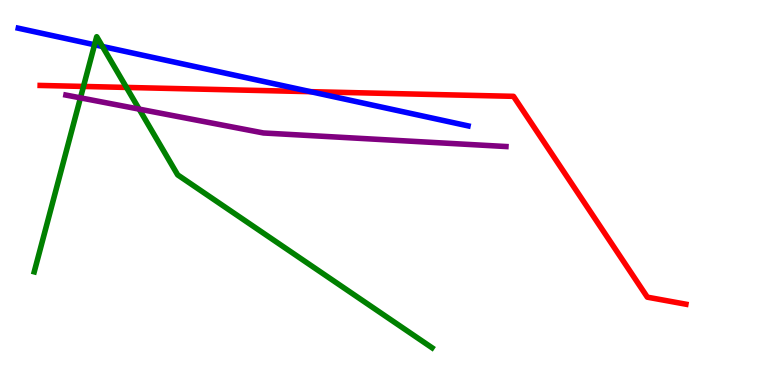[{'lines': ['blue', 'red'], 'intersections': [{'x': 4.01, 'y': 7.62}]}, {'lines': ['green', 'red'], 'intersections': [{'x': 1.08, 'y': 7.75}, {'x': 1.63, 'y': 7.73}]}, {'lines': ['purple', 'red'], 'intersections': []}, {'lines': ['blue', 'green'], 'intersections': [{'x': 1.22, 'y': 8.84}, {'x': 1.32, 'y': 8.79}]}, {'lines': ['blue', 'purple'], 'intersections': []}, {'lines': ['green', 'purple'], 'intersections': [{'x': 1.04, 'y': 7.46}, {'x': 1.8, 'y': 7.17}]}]